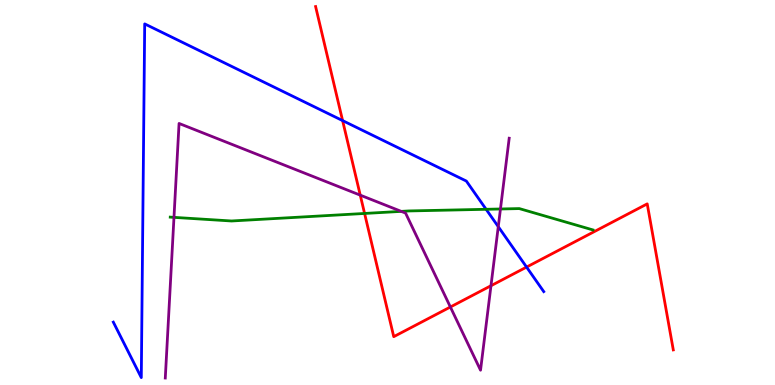[{'lines': ['blue', 'red'], 'intersections': [{'x': 4.42, 'y': 6.87}, {'x': 6.79, 'y': 3.06}]}, {'lines': ['green', 'red'], 'intersections': [{'x': 4.7, 'y': 4.46}]}, {'lines': ['purple', 'red'], 'intersections': [{'x': 4.65, 'y': 4.93}, {'x': 5.81, 'y': 2.03}, {'x': 6.34, 'y': 2.58}]}, {'lines': ['blue', 'green'], 'intersections': [{'x': 6.27, 'y': 4.56}]}, {'lines': ['blue', 'purple'], 'intersections': [{'x': 6.43, 'y': 4.11}]}, {'lines': ['green', 'purple'], 'intersections': [{'x': 2.24, 'y': 4.35}, {'x': 5.18, 'y': 4.51}, {'x': 6.46, 'y': 4.57}]}]